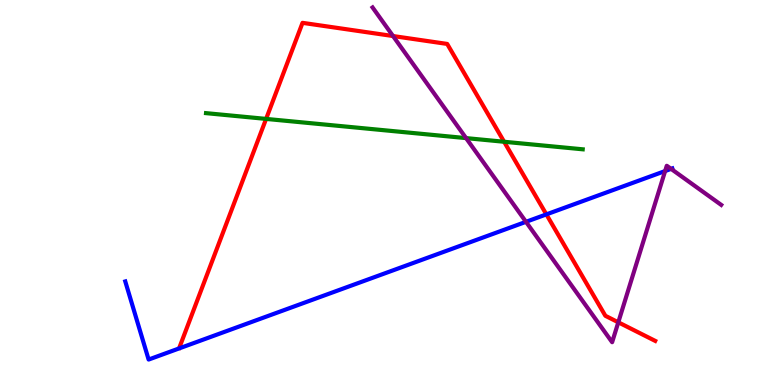[{'lines': ['blue', 'red'], 'intersections': [{'x': 7.05, 'y': 4.43}]}, {'lines': ['green', 'red'], 'intersections': [{'x': 3.43, 'y': 6.91}, {'x': 6.5, 'y': 6.32}]}, {'lines': ['purple', 'red'], 'intersections': [{'x': 5.07, 'y': 9.06}, {'x': 7.98, 'y': 1.63}]}, {'lines': ['blue', 'green'], 'intersections': []}, {'lines': ['blue', 'purple'], 'intersections': [{'x': 6.79, 'y': 4.24}, {'x': 8.58, 'y': 5.56}, {'x': 8.66, 'y': 5.61}]}, {'lines': ['green', 'purple'], 'intersections': [{'x': 6.01, 'y': 6.41}]}]